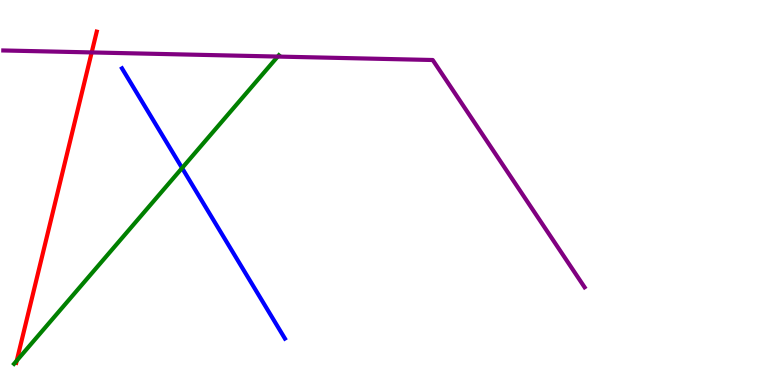[{'lines': ['blue', 'red'], 'intersections': []}, {'lines': ['green', 'red'], 'intersections': [{'x': 0.216, 'y': 0.631}]}, {'lines': ['purple', 'red'], 'intersections': [{'x': 1.18, 'y': 8.64}]}, {'lines': ['blue', 'green'], 'intersections': [{'x': 2.35, 'y': 5.64}]}, {'lines': ['blue', 'purple'], 'intersections': []}, {'lines': ['green', 'purple'], 'intersections': [{'x': 3.58, 'y': 8.53}]}]